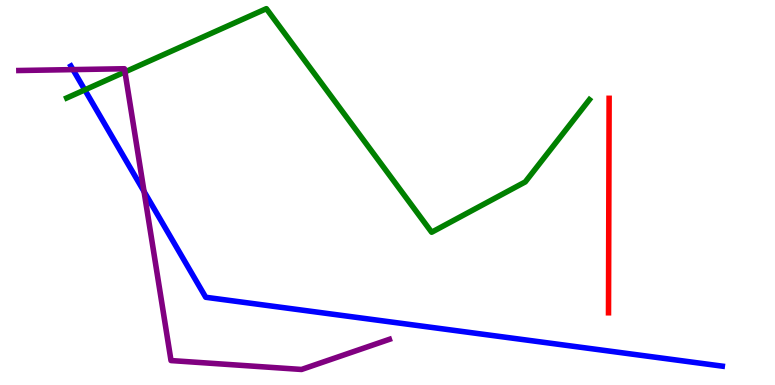[{'lines': ['blue', 'red'], 'intersections': []}, {'lines': ['green', 'red'], 'intersections': []}, {'lines': ['purple', 'red'], 'intersections': []}, {'lines': ['blue', 'green'], 'intersections': [{'x': 1.09, 'y': 7.67}]}, {'lines': ['blue', 'purple'], 'intersections': [{'x': 0.942, 'y': 8.19}, {'x': 1.86, 'y': 5.03}]}, {'lines': ['green', 'purple'], 'intersections': [{'x': 1.61, 'y': 8.13}]}]